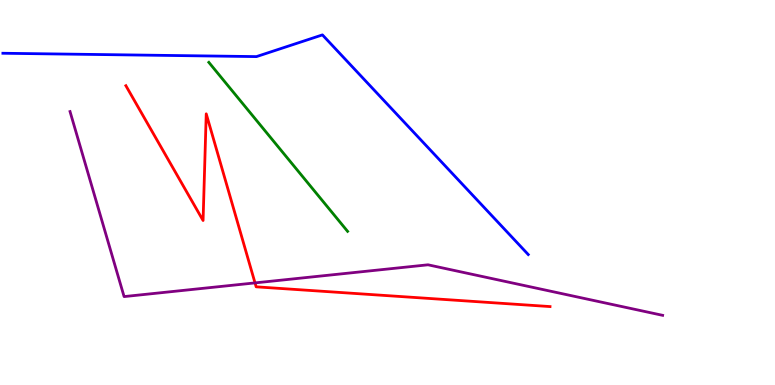[{'lines': ['blue', 'red'], 'intersections': []}, {'lines': ['green', 'red'], 'intersections': []}, {'lines': ['purple', 'red'], 'intersections': [{'x': 3.29, 'y': 2.65}]}, {'lines': ['blue', 'green'], 'intersections': []}, {'lines': ['blue', 'purple'], 'intersections': []}, {'lines': ['green', 'purple'], 'intersections': []}]